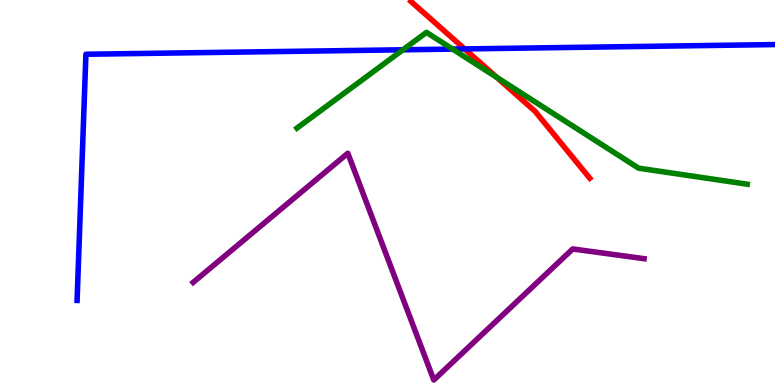[{'lines': ['blue', 'red'], 'intersections': [{'x': 6.0, 'y': 8.73}]}, {'lines': ['green', 'red'], 'intersections': [{'x': 6.41, 'y': 7.99}]}, {'lines': ['purple', 'red'], 'intersections': []}, {'lines': ['blue', 'green'], 'intersections': [{'x': 5.2, 'y': 8.71}, {'x': 5.84, 'y': 8.72}]}, {'lines': ['blue', 'purple'], 'intersections': []}, {'lines': ['green', 'purple'], 'intersections': []}]